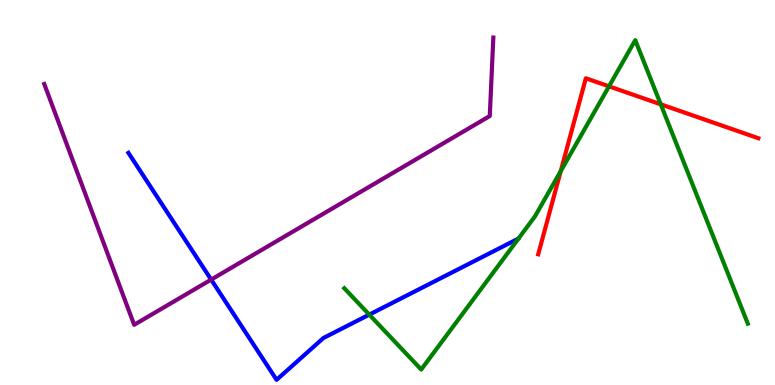[{'lines': ['blue', 'red'], 'intersections': []}, {'lines': ['green', 'red'], 'intersections': [{'x': 7.24, 'y': 5.56}, {'x': 7.86, 'y': 7.76}, {'x': 8.53, 'y': 7.29}]}, {'lines': ['purple', 'red'], 'intersections': []}, {'lines': ['blue', 'green'], 'intersections': [{'x': 4.76, 'y': 1.83}]}, {'lines': ['blue', 'purple'], 'intersections': [{'x': 2.72, 'y': 2.74}]}, {'lines': ['green', 'purple'], 'intersections': []}]